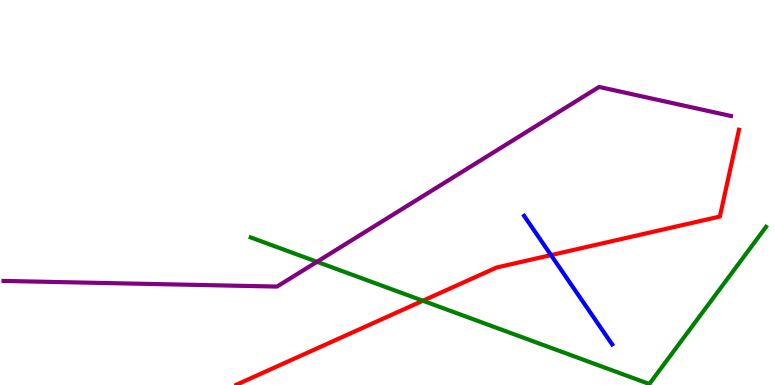[{'lines': ['blue', 'red'], 'intersections': [{'x': 7.11, 'y': 3.37}]}, {'lines': ['green', 'red'], 'intersections': [{'x': 5.46, 'y': 2.19}]}, {'lines': ['purple', 'red'], 'intersections': []}, {'lines': ['blue', 'green'], 'intersections': []}, {'lines': ['blue', 'purple'], 'intersections': []}, {'lines': ['green', 'purple'], 'intersections': [{'x': 4.09, 'y': 3.2}]}]